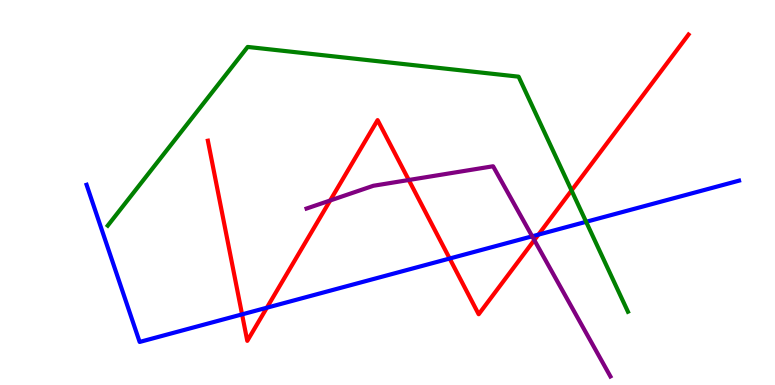[{'lines': ['blue', 'red'], 'intersections': [{'x': 3.12, 'y': 1.83}, {'x': 3.44, 'y': 2.01}, {'x': 5.8, 'y': 3.29}, {'x': 6.95, 'y': 3.91}]}, {'lines': ['green', 'red'], 'intersections': [{'x': 7.37, 'y': 5.05}]}, {'lines': ['purple', 'red'], 'intersections': [{'x': 4.26, 'y': 4.79}, {'x': 5.27, 'y': 5.32}, {'x': 6.89, 'y': 3.76}]}, {'lines': ['blue', 'green'], 'intersections': [{'x': 7.56, 'y': 4.24}]}, {'lines': ['blue', 'purple'], 'intersections': [{'x': 6.87, 'y': 3.86}]}, {'lines': ['green', 'purple'], 'intersections': []}]